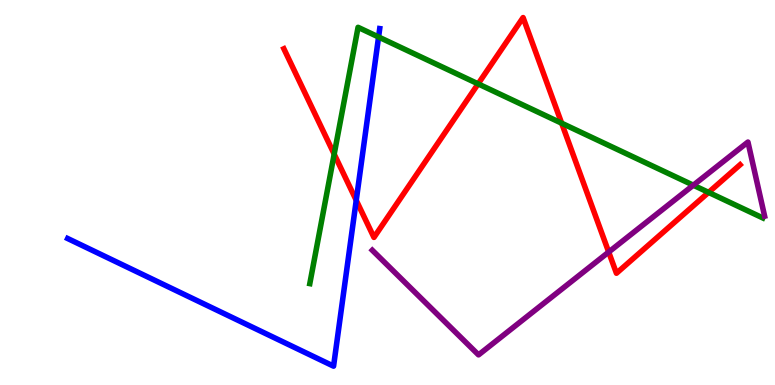[{'lines': ['blue', 'red'], 'intersections': [{'x': 4.6, 'y': 4.8}]}, {'lines': ['green', 'red'], 'intersections': [{'x': 4.31, 'y': 6.0}, {'x': 6.17, 'y': 7.82}, {'x': 7.25, 'y': 6.8}, {'x': 9.14, 'y': 5.0}]}, {'lines': ['purple', 'red'], 'intersections': [{'x': 7.85, 'y': 3.45}]}, {'lines': ['blue', 'green'], 'intersections': [{'x': 4.88, 'y': 9.04}]}, {'lines': ['blue', 'purple'], 'intersections': []}, {'lines': ['green', 'purple'], 'intersections': [{'x': 8.95, 'y': 5.19}]}]